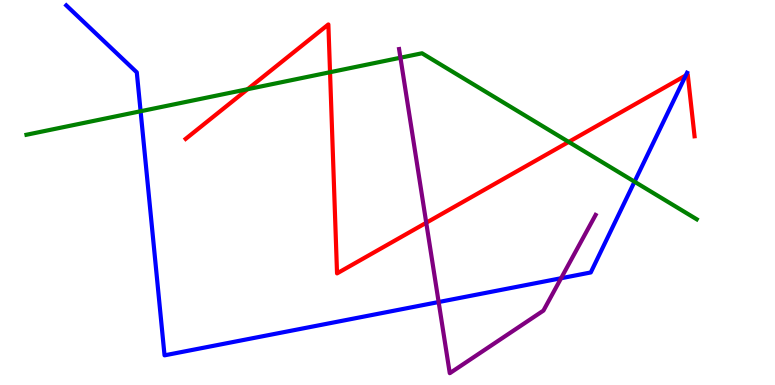[{'lines': ['blue', 'red'], 'intersections': [{'x': 8.85, 'y': 8.04}]}, {'lines': ['green', 'red'], 'intersections': [{'x': 3.2, 'y': 7.68}, {'x': 4.26, 'y': 8.12}, {'x': 7.34, 'y': 6.31}]}, {'lines': ['purple', 'red'], 'intersections': [{'x': 5.5, 'y': 4.21}]}, {'lines': ['blue', 'green'], 'intersections': [{'x': 1.81, 'y': 7.11}, {'x': 8.19, 'y': 5.28}]}, {'lines': ['blue', 'purple'], 'intersections': [{'x': 5.66, 'y': 2.15}, {'x': 7.24, 'y': 2.77}]}, {'lines': ['green', 'purple'], 'intersections': [{'x': 5.17, 'y': 8.5}]}]